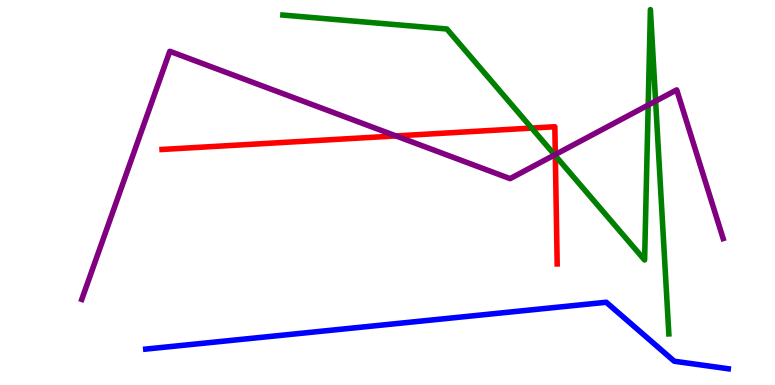[{'lines': ['blue', 'red'], 'intersections': []}, {'lines': ['green', 'red'], 'intersections': [{'x': 6.86, 'y': 6.67}, {'x': 7.17, 'y': 5.96}]}, {'lines': ['purple', 'red'], 'intersections': [{'x': 5.11, 'y': 6.47}, {'x': 7.17, 'y': 5.99}]}, {'lines': ['blue', 'green'], 'intersections': []}, {'lines': ['blue', 'purple'], 'intersections': []}, {'lines': ['green', 'purple'], 'intersections': [{'x': 7.16, 'y': 5.98}, {'x': 8.36, 'y': 7.27}, {'x': 8.46, 'y': 7.37}]}]